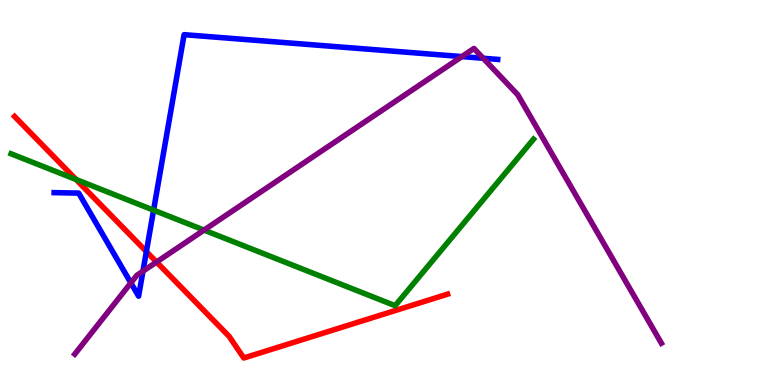[{'lines': ['blue', 'red'], 'intersections': [{'x': 1.89, 'y': 3.47}]}, {'lines': ['green', 'red'], 'intersections': [{'x': 0.981, 'y': 5.34}]}, {'lines': ['purple', 'red'], 'intersections': [{'x': 2.02, 'y': 3.19}]}, {'lines': ['blue', 'green'], 'intersections': [{'x': 1.98, 'y': 4.54}]}, {'lines': ['blue', 'purple'], 'intersections': [{'x': 1.69, 'y': 2.65}, {'x': 1.84, 'y': 2.96}, {'x': 5.96, 'y': 8.53}, {'x': 6.24, 'y': 8.49}]}, {'lines': ['green', 'purple'], 'intersections': [{'x': 2.63, 'y': 4.02}]}]